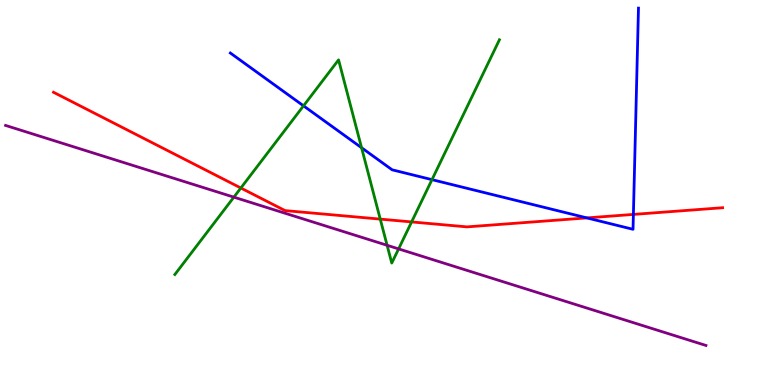[{'lines': ['blue', 'red'], 'intersections': [{'x': 7.57, 'y': 4.34}, {'x': 8.17, 'y': 4.43}]}, {'lines': ['green', 'red'], 'intersections': [{'x': 3.11, 'y': 5.12}, {'x': 4.91, 'y': 4.31}, {'x': 5.31, 'y': 4.24}]}, {'lines': ['purple', 'red'], 'intersections': []}, {'lines': ['blue', 'green'], 'intersections': [{'x': 3.92, 'y': 7.25}, {'x': 4.67, 'y': 6.16}, {'x': 5.57, 'y': 5.33}]}, {'lines': ['blue', 'purple'], 'intersections': []}, {'lines': ['green', 'purple'], 'intersections': [{'x': 3.02, 'y': 4.88}, {'x': 4.99, 'y': 3.63}, {'x': 5.14, 'y': 3.54}]}]